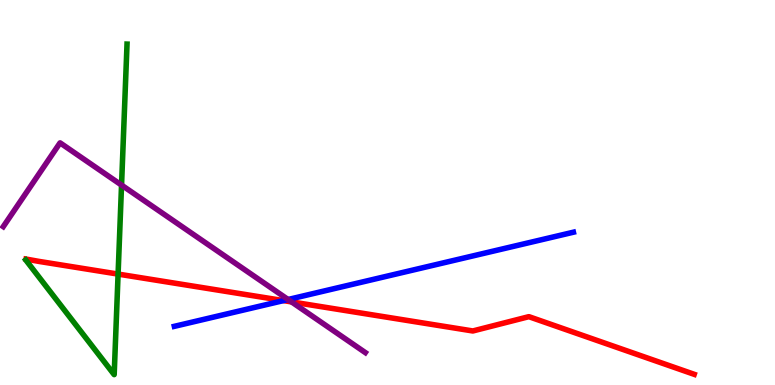[{'lines': ['blue', 'red'], 'intersections': [{'x': 3.66, 'y': 2.19}]}, {'lines': ['green', 'red'], 'intersections': [{'x': 1.52, 'y': 2.88}]}, {'lines': ['purple', 'red'], 'intersections': [{'x': 3.76, 'y': 2.16}]}, {'lines': ['blue', 'green'], 'intersections': []}, {'lines': ['blue', 'purple'], 'intersections': [{'x': 3.72, 'y': 2.22}]}, {'lines': ['green', 'purple'], 'intersections': [{'x': 1.57, 'y': 5.19}]}]